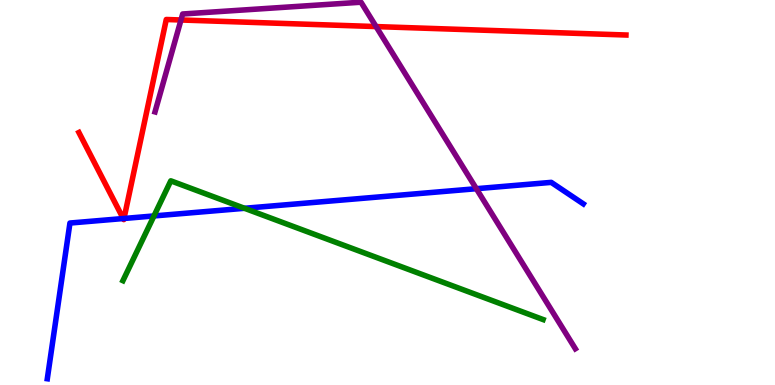[{'lines': ['blue', 'red'], 'intersections': [{'x': 1.59, 'y': 4.32}, {'x': 1.6, 'y': 4.33}]}, {'lines': ['green', 'red'], 'intersections': []}, {'lines': ['purple', 'red'], 'intersections': [{'x': 2.34, 'y': 9.48}, {'x': 4.85, 'y': 9.31}]}, {'lines': ['blue', 'green'], 'intersections': [{'x': 1.99, 'y': 4.39}, {'x': 3.16, 'y': 4.59}]}, {'lines': ['blue', 'purple'], 'intersections': [{'x': 6.15, 'y': 5.1}]}, {'lines': ['green', 'purple'], 'intersections': []}]